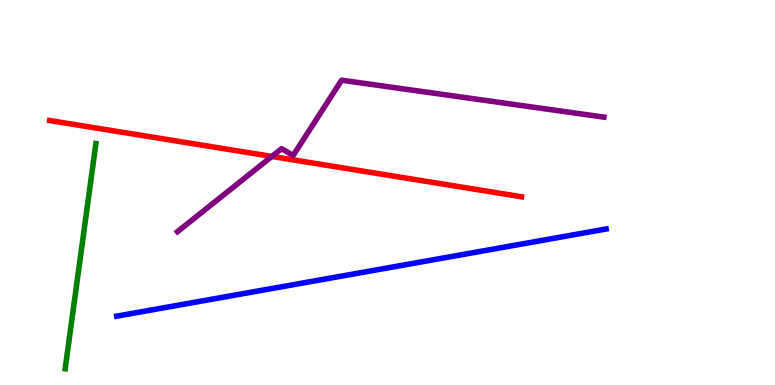[{'lines': ['blue', 'red'], 'intersections': []}, {'lines': ['green', 'red'], 'intersections': []}, {'lines': ['purple', 'red'], 'intersections': [{'x': 3.51, 'y': 5.94}]}, {'lines': ['blue', 'green'], 'intersections': []}, {'lines': ['blue', 'purple'], 'intersections': []}, {'lines': ['green', 'purple'], 'intersections': []}]